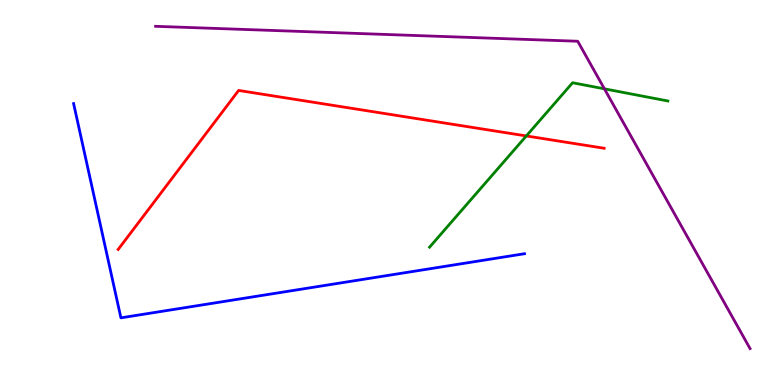[{'lines': ['blue', 'red'], 'intersections': []}, {'lines': ['green', 'red'], 'intersections': [{'x': 6.79, 'y': 6.47}]}, {'lines': ['purple', 'red'], 'intersections': []}, {'lines': ['blue', 'green'], 'intersections': []}, {'lines': ['blue', 'purple'], 'intersections': []}, {'lines': ['green', 'purple'], 'intersections': [{'x': 7.8, 'y': 7.69}]}]